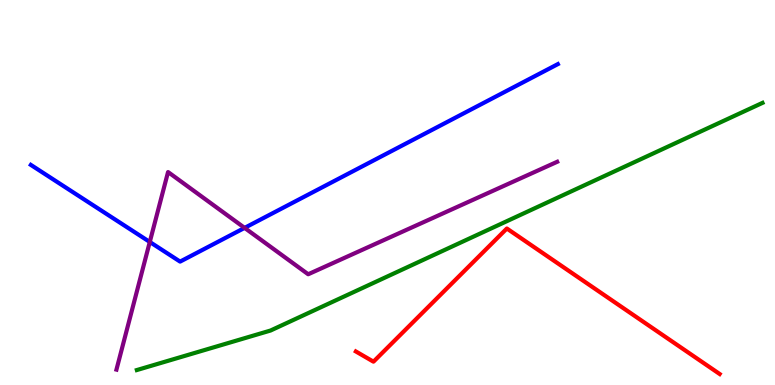[{'lines': ['blue', 'red'], 'intersections': []}, {'lines': ['green', 'red'], 'intersections': []}, {'lines': ['purple', 'red'], 'intersections': []}, {'lines': ['blue', 'green'], 'intersections': []}, {'lines': ['blue', 'purple'], 'intersections': [{'x': 1.93, 'y': 3.72}, {'x': 3.16, 'y': 4.08}]}, {'lines': ['green', 'purple'], 'intersections': []}]